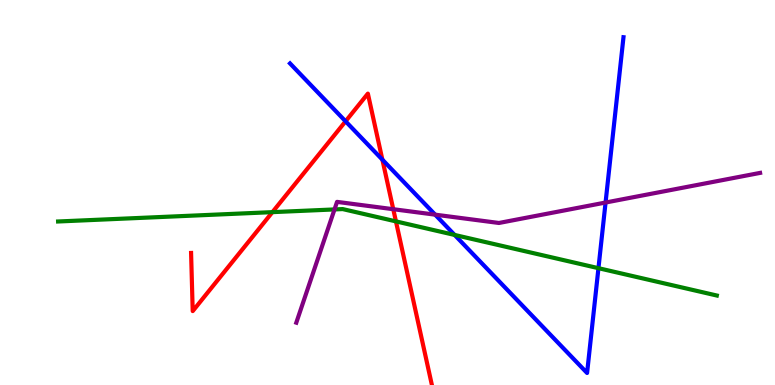[{'lines': ['blue', 'red'], 'intersections': [{'x': 4.46, 'y': 6.85}, {'x': 4.93, 'y': 5.85}]}, {'lines': ['green', 'red'], 'intersections': [{'x': 3.52, 'y': 4.49}, {'x': 5.11, 'y': 4.25}]}, {'lines': ['purple', 'red'], 'intersections': [{'x': 5.07, 'y': 4.57}]}, {'lines': ['blue', 'green'], 'intersections': [{'x': 5.87, 'y': 3.9}, {'x': 7.72, 'y': 3.03}]}, {'lines': ['blue', 'purple'], 'intersections': [{'x': 5.61, 'y': 4.42}, {'x': 7.81, 'y': 4.74}]}, {'lines': ['green', 'purple'], 'intersections': [{'x': 4.32, 'y': 4.56}]}]